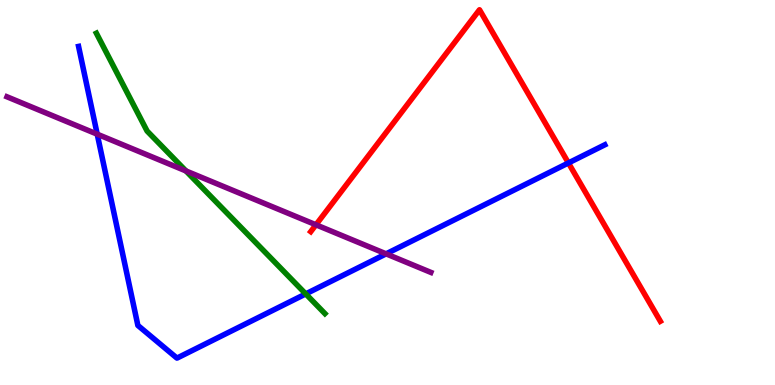[{'lines': ['blue', 'red'], 'intersections': [{'x': 7.33, 'y': 5.77}]}, {'lines': ['green', 'red'], 'intersections': []}, {'lines': ['purple', 'red'], 'intersections': [{'x': 4.08, 'y': 4.16}]}, {'lines': ['blue', 'green'], 'intersections': [{'x': 3.95, 'y': 2.37}]}, {'lines': ['blue', 'purple'], 'intersections': [{'x': 1.25, 'y': 6.51}, {'x': 4.98, 'y': 3.41}]}, {'lines': ['green', 'purple'], 'intersections': [{'x': 2.4, 'y': 5.56}]}]